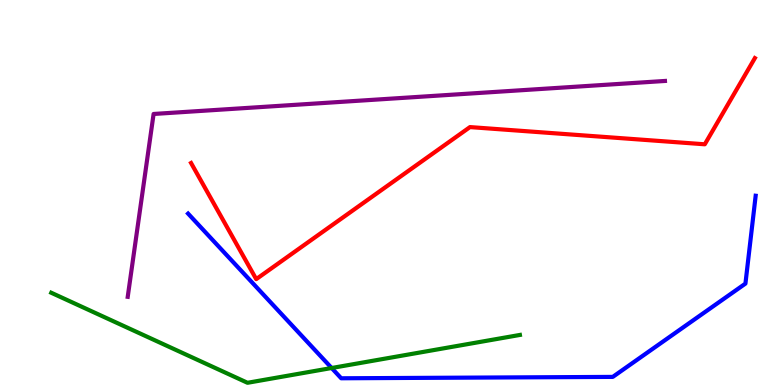[{'lines': ['blue', 'red'], 'intersections': []}, {'lines': ['green', 'red'], 'intersections': []}, {'lines': ['purple', 'red'], 'intersections': []}, {'lines': ['blue', 'green'], 'intersections': [{'x': 4.28, 'y': 0.441}]}, {'lines': ['blue', 'purple'], 'intersections': []}, {'lines': ['green', 'purple'], 'intersections': []}]